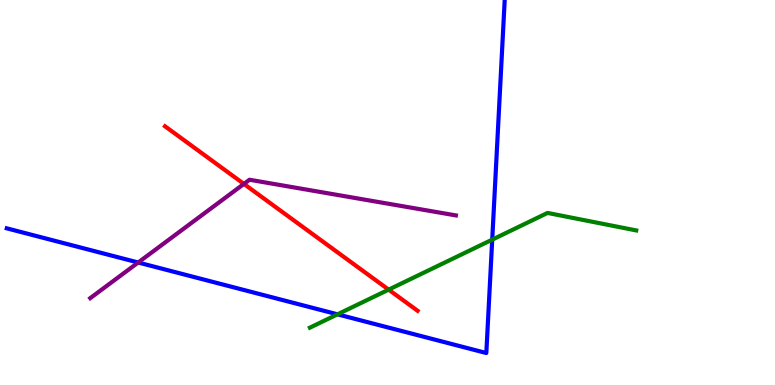[{'lines': ['blue', 'red'], 'intersections': []}, {'lines': ['green', 'red'], 'intersections': [{'x': 5.01, 'y': 2.48}]}, {'lines': ['purple', 'red'], 'intersections': [{'x': 3.15, 'y': 5.22}]}, {'lines': ['blue', 'green'], 'intersections': [{'x': 4.35, 'y': 1.84}, {'x': 6.35, 'y': 3.78}]}, {'lines': ['blue', 'purple'], 'intersections': [{'x': 1.78, 'y': 3.18}]}, {'lines': ['green', 'purple'], 'intersections': []}]